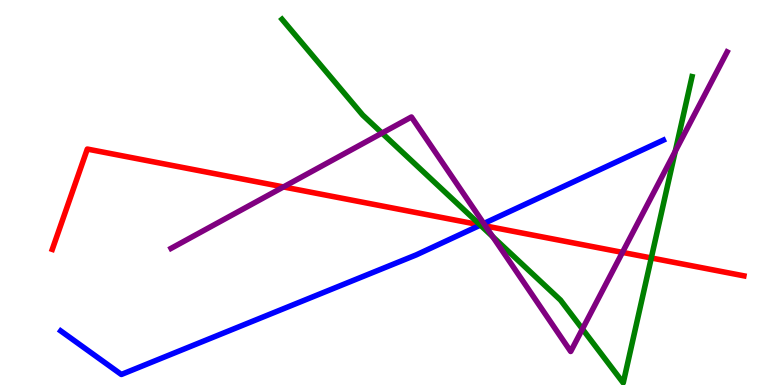[{'lines': ['blue', 'red'], 'intersections': [{'x': 6.2, 'y': 4.16}]}, {'lines': ['green', 'red'], 'intersections': [{'x': 6.2, 'y': 4.16}, {'x': 8.4, 'y': 3.3}]}, {'lines': ['purple', 'red'], 'intersections': [{'x': 3.66, 'y': 5.14}, {'x': 6.26, 'y': 4.13}, {'x': 8.03, 'y': 3.44}]}, {'lines': ['blue', 'green'], 'intersections': [{'x': 6.2, 'y': 4.15}]}, {'lines': ['blue', 'purple'], 'intersections': [{'x': 6.24, 'y': 4.19}]}, {'lines': ['green', 'purple'], 'intersections': [{'x': 4.93, 'y': 6.54}, {'x': 6.36, 'y': 3.85}, {'x': 7.52, 'y': 1.45}, {'x': 8.71, 'y': 6.07}]}]